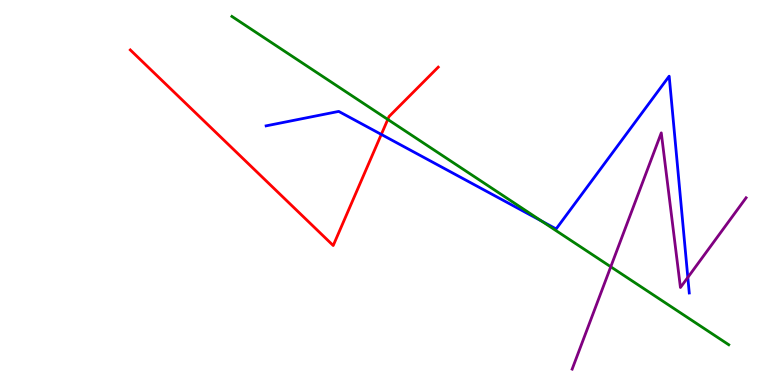[{'lines': ['blue', 'red'], 'intersections': [{'x': 4.92, 'y': 6.51}]}, {'lines': ['green', 'red'], 'intersections': [{'x': 5.0, 'y': 6.9}]}, {'lines': ['purple', 'red'], 'intersections': []}, {'lines': ['blue', 'green'], 'intersections': [{'x': 6.99, 'y': 4.26}]}, {'lines': ['blue', 'purple'], 'intersections': [{'x': 8.88, 'y': 2.79}]}, {'lines': ['green', 'purple'], 'intersections': [{'x': 7.88, 'y': 3.07}]}]